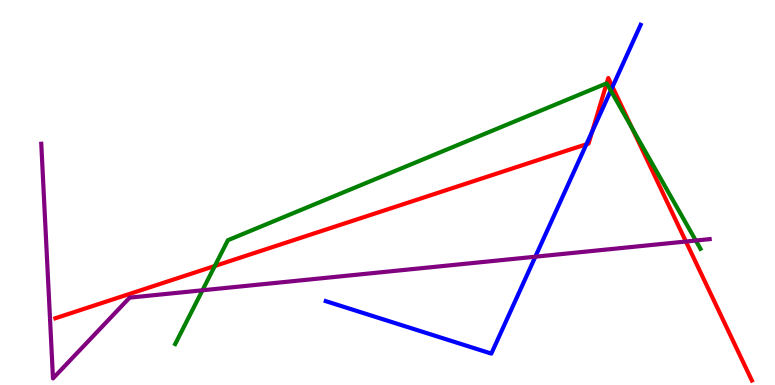[{'lines': ['blue', 'red'], 'intersections': [{'x': 7.57, 'y': 6.25}, {'x': 7.64, 'y': 6.58}, {'x': 7.9, 'y': 7.74}]}, {'lines': ['green', 'red'], 'intersections': [{'x': 2.77, 'y': 3.09}, {'x': 7.83, 'y': 7.84}, {'x': 8.16, 'y': 6.67}]}, {'lines': ['purple', 'red'], 'intersections': [{'x': 8.85, 'y': 3.73}]}, {'lines': ['blue', 'green'], 'intersections': [{'x': 7.88, 'y': 7.65}]}, {'lines': ['blue', 'purple'], 'intersections': [{'x': 6.91, 'y': 3.33}]}, {'lines': ['green', 'purple'], 'intersections': [{'x': 2.61, 'y': 2.46}, {'x': 8.98, 'y': 3.75}]}]